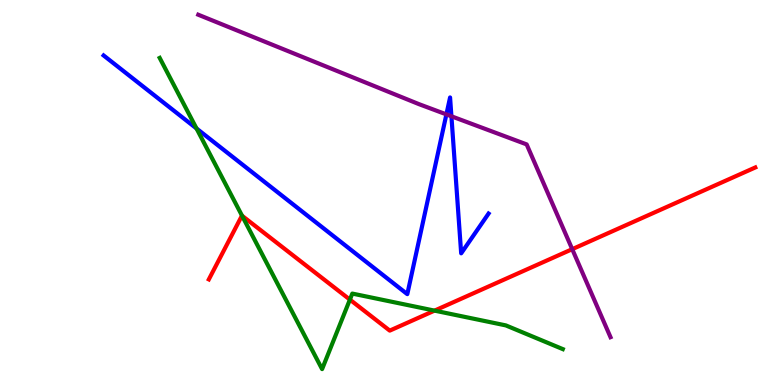[{'lines': ['blue', 'red'], 'intersections': []}, {'lines': ['green', 'red'], 'intersections': [{'x': 3.12, 'y': 4.4}, {'x': 4.51, 'y': 2.22}, {'x': 5.61, 'y': 1.93}]}, {'lines': ['purple', 'red'], 'intersections': [{'x': 7.38, 'y': 3.53}]}, {'lines': ['blue', 'green'], 'intersections': [{'x': 2.54, 'y': 6.66}]}, {'lines': ['blue', 'purple'], 'intersections': [{'x': 5.76, 'y': 7.03}, {'x': 5.82, 'y': 6.98}]}, {'lines': ['green', 'purple'], 'intersections': []}]